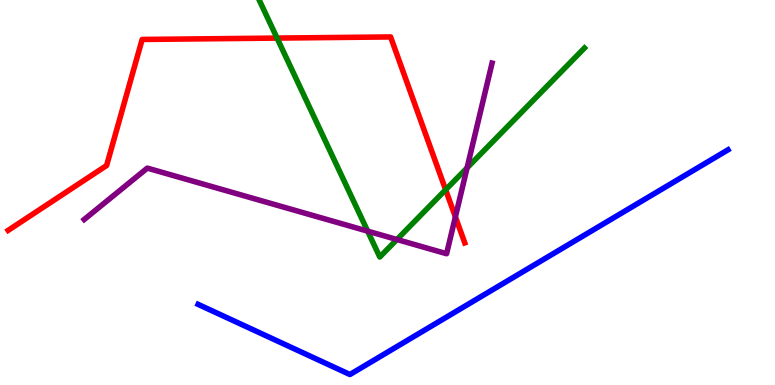[{'lines': ['blue', 'red'], 'intersections': []}, {'lines': ['green', 'red'], 'intersections': [{'x': 3.58, 'y': 9.01}, {'x': 5.75, 'y': 5.07}]}, {'lines': ['purple', 'red'], 'intersections': [{'x': 5.88, 'y': 4.37}]}, {'lines': ['blue', 'green'], 'intersections': []}, {'lines': ['blue', 'purple'], 'intersections': []}, {'lines': ['green', 'purple'], 'intersections': [{'x': 4.74, 'y': 4.0}, {'x': 5.12, 'y': 3.78}, {'x': 6.03, 'y': 5.64}]}]